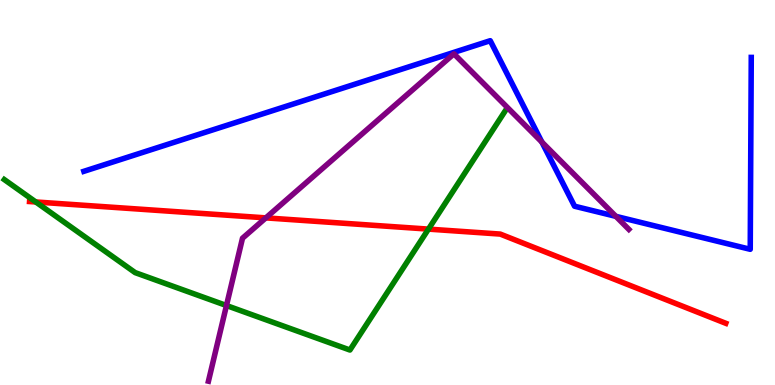[{'lines': ['blue', 'red'], 'intersections': []}, {'lines': ['green', 'red'], 'intersections': [{'x': 0.462, 'y': 4.75}, {'x': 5.53, 'y': 4.05}]}, {'lines': ['purple', 'red'], 'intersections': [{'x': 3.43, 'y': 4.34}]}, {'lines': ['blue', 'green'], 'intersections': []}, {'lines': ['blue', 'purple'], 'intersections': [{'x': 6.99, 'y': 6.31}, {'x': 7.95, 'y': 4.38}]}, {'lines': ['green', 'purple'], 'intersections': [{'x': 2.92, 'y': 2.06}]}]